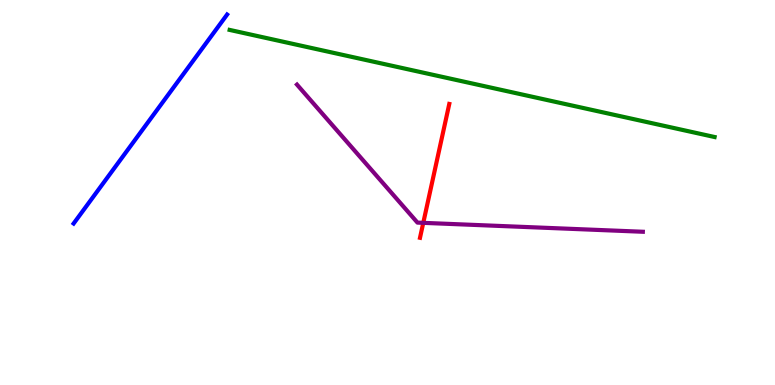[{'lines': ['blue', 'red'], 'intersections': []}, {'lines': ['green', 'red'], 'intersections': []}, {'lines': ['purple', 'red'], 'intersections': [{'x': 5.46, 'y': 4.21}]}, {'lines': ['blue', 'green'], 'intersections': []}, {'lines': ['blue', 'purple'], 'intersections': []}, {'lines': ['green', 'purple'], 'intersections': []}]